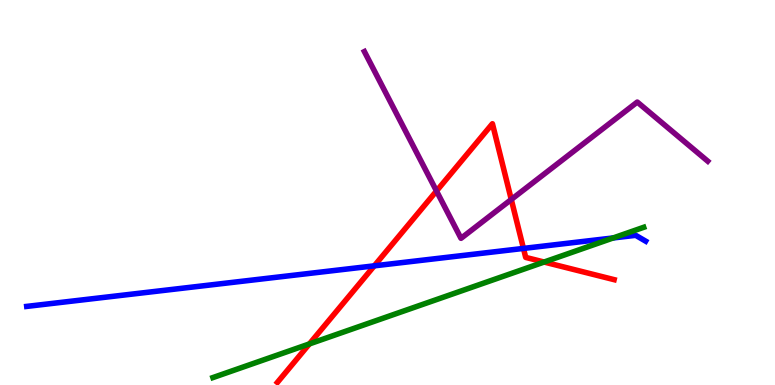[{'lines': ['blue', 'red'], 'intersections': [{'x': 4.83, 'y': 3.1}, {'x': 6.75, 'y': 3.55}]}, {'lines': ['green', 'red'], 'intersections': [{'x': 3.99, 'y': 1.07}, {'x': 7.02, 'y': 3.19}]}, {'lines': ['purple', 'red'], 'intersections': [{'x': 5.63, 'y': 5.04}, {'x': 6.6, 'y': 4.82}]}, {'lines': ['blue', 'green'], 'intersections': [{'x': 7.91, 'y': 3.82}]}, {'lines': ['blue', 'purple'], 'intersections': []}, {'lines': ['green', 'purple'], 'intersections': []}]